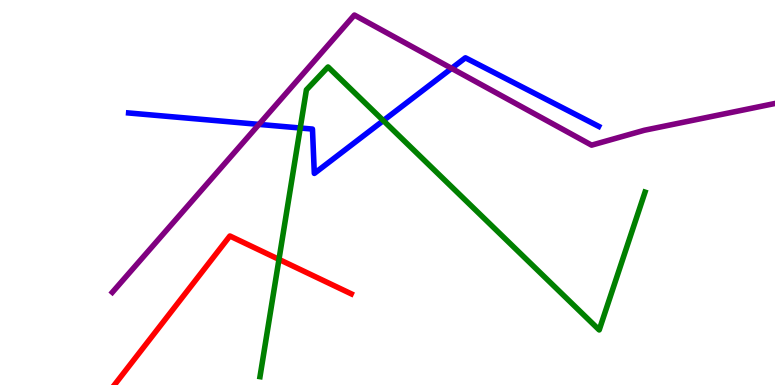[{'lines': ['blue', 'red'], 'intersections': []}, {'lines': ['green', 'red'], 'intersections': [{'x': 3.6, 'y': 3.26}]}, {'lines': ['purple', 'red'], 'intersections': []}, {'lines': ['blue', 'green'], 'intersections': [{'x': 3.87, 'y': 6.68}, {'x': 4.95, 'y': 6.87}]}, {'lines': ['blue', 'purple'], 'intersections': [{'x': 3.34, 'y': 6.77}, {'x': 5.83, 'y': 8.22}]}, {'lines': ['green', 'purple'], 'intersections': []}]